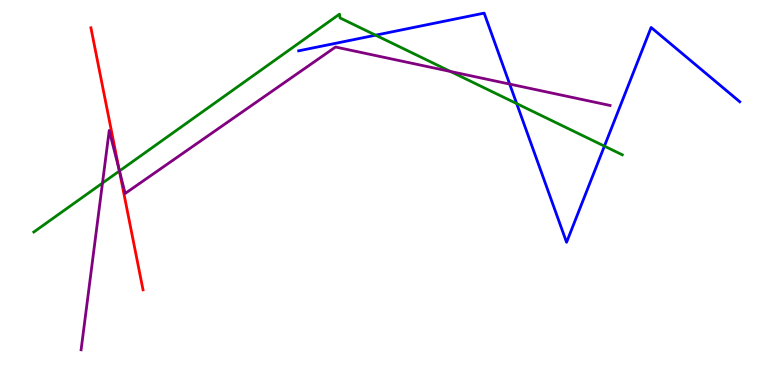[{'lines': ['blue', 'red'], 'intersections': []}, {'lines': ['green', 'red'], 'intersections': [{'x': 1.54, 'y': 5.56}]}, {'lines': ['purple', 'red'], 'intersections': [{'x': 1.54, 'y': 5.59}]}, {'lines': ['blue', 'green'], 'intersections': [{'x': 4.85, 'y': 9.09}, {'x': 6.67, 'y': 7.31}, {'x': 7.8, 'y': 6.2}]}, {'lines': ['blue', 'purple'], 'intersections': [{'x': 6.58, 'y': 7.82}]}, {'lines': ['green', 'purple'], 'intersections': [{'x': 1.32, 'y': 5.24}, {'x': 1.54, 'y': 5.56}, {'x': 5.81, 'y': 8.14}]}]